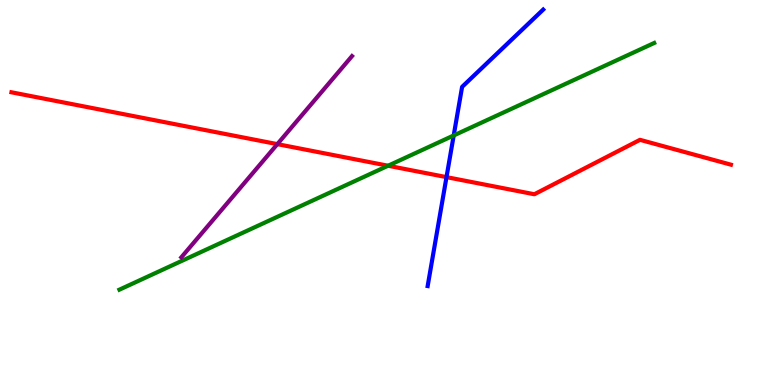[{'lines': ['blue', 'red'], 'intersections': [{'x': 5.76, 'y': 5.4}]}, {'lines': ['green', 'red'], 'intersections': [{'x': 5.01, 'y': 5.7}]}, {'lines': ['purple', 'red'], 'intersections': [{'x': 3.58, 'y': 6.26}]}, {'lines': ['blue', 'green'], 'intersections': [{'x': 5.85, 'y': 6.48}]}, {'lines': ['blue', 'purple'], 'intersections': []}, {'lines': ['green', 'purple'], 'intersections': []}]